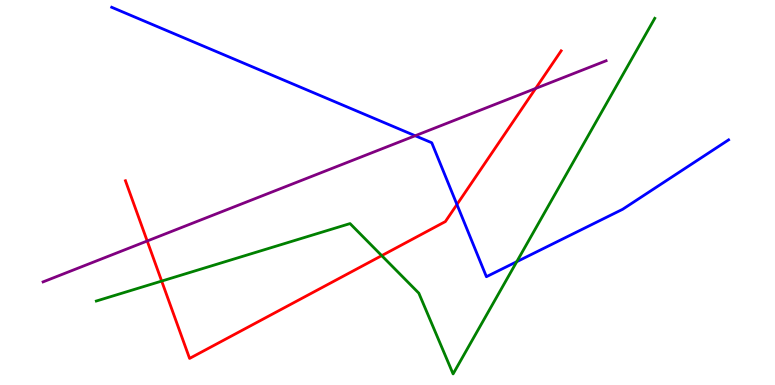[{'lines': ['blue', 'red'], 'intersections': [{'x': 5.9, 'y': 4.69}]}, {'lines': ['green', 'red'], 'intersections': [{'x': 2.09, 'y': 2.7}, {'x': 4.93, 'y': 3.36}]}, {'lines': ['purple', 'red'], 'intersections': [{'x': 1.9, 'y': 3.74}, {'x': 6.91, 'y': 7.7}]}, {'lines': ['blue', 'green'], 'intersections': [{'x': 6.67, 'y': 3.2}]}, {'lines': ['blue', 'purple'], 'intersections': [{'x': 5.36, 'y': 6.47}]}, {'lines': ['green', 'purple'], 'intersections': []}]